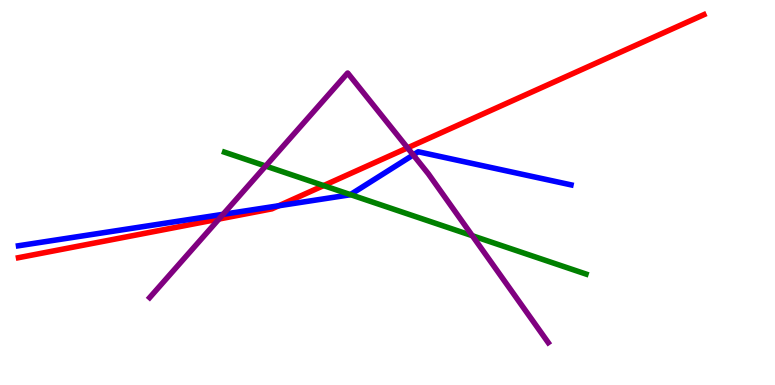[{'lines': ['blue', 'red'], 'intersections': [{'x': 3.6, 'y': 4.66}]}, {'lines': ['green', 'red'], 'intersections': [{'x': 4.18, 'y': 5.18}]}, {'lines': ['purple', 'red'], 'intersections': [{'x': 2.82, 'y': 4.31}, {'x': 5.26, 'y': 6.16}]}, {'lines': ['blue', 'green'], 'intersections': [{'x': 4.52, 'y': 4.95}]}, {'lines': ['blue', 'purple'], 'intersections': [{'x': 2.88, 'y': 4.43}, {'x': 5.33, 'y': 5.98}]}, {'lines': ['green', 'purple'], 'intersections': [{'x': 3.43, 'y': 5.69}, {'x': 6.09, 'y': 3.88}]}]